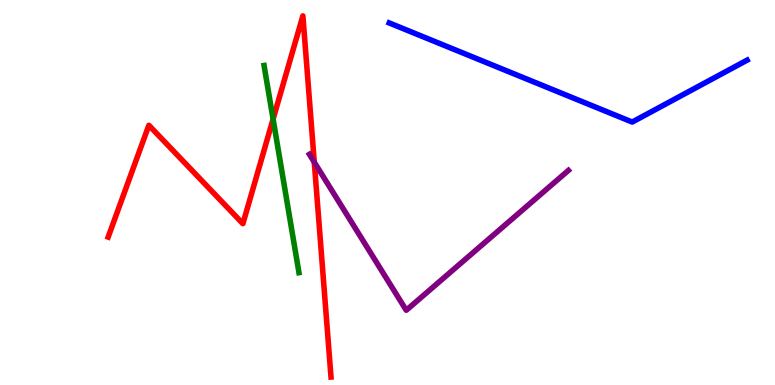[{'lines': ['blue', 'red'], 'intersections': []}, {'lines': ['green', 'red'], 'intersections': [{'x': 3.52, 'y': 6.91}]}, {'lines': ['purple', 'red'], 'intersections': [{'x': 4.06, 'y': 5.79}]}, {'lines': ['blue', 'green'], 'intersections': []}, {'lines': ['blue', 'purple'], 'intersections': []}, {'lines': ['green', 'purple'], 'intersections': []}]